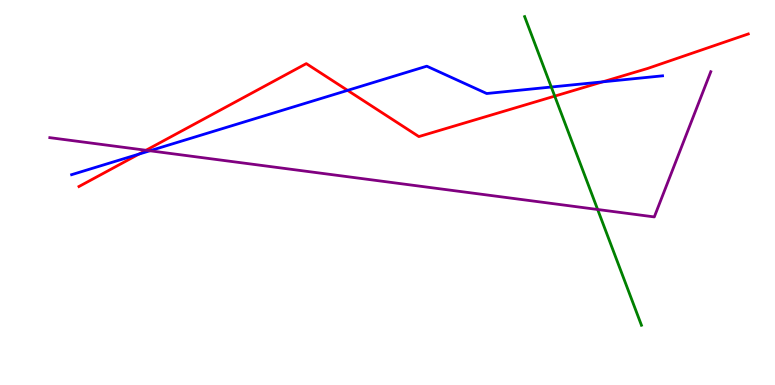[{'lines': ['blue', 'red'], 'intersections': [{'x': 1.79, 'y': 6.0}, {'x': 4.48, 'y': 7.65}, {'x': 7.78, 'y': 7.87}]}, {'lines': ['green', 'red'], 'intersections': [{'x': 7.16, 'y': 7.5}]}, {'lines': ['purple', 'red'], 'intersections': [{'x': 1.88, 'y': 6.1}]}, {'lines': ['blue', 'green'], 'intersections': [{'x': 7.11, 'y': 7.74}]}, {'lines': ['blue', 'purple'], 'intersections': [{'x': 1.93, 'y': 6.08}]}, {'lines': ['green', 'purple'], 'intersections': [{'x': 7.71, 'y': 4.56}]}]